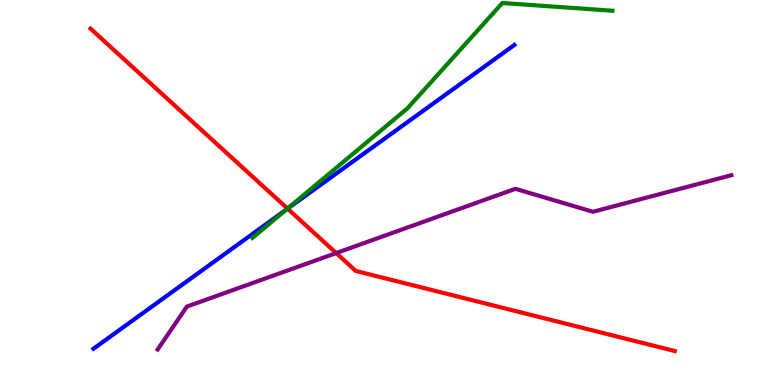[{'lines': ['blue', 'red'], 'intersections': [{'x': 3.71, 'y': 4.58}]}, {'lines': ['green', 'red'], 'intersections': [{'x': 3.71, 'y': 4.58}]}, {'lines': ['purple', 'red'], 'intersections': [{'x': 4.34, 'y': 3.43}]}, {'lines': ['blue', 'green'], 'intersections': [{'x': 3.69, 'y': 4.56}]}, {'lines': ['blue', 'purple'], 'intersections': []}, {'lines': ['green', 'purple'], 'intersections': []}]